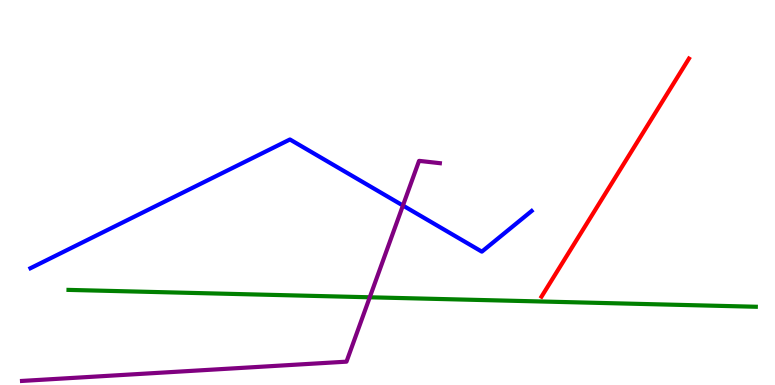[{'lines': ['blue', 'red'], 'intersections': []}, {'lines': ['green', 'red'], 'intersections': []}, {'lines': ['purple', 'red'], 'intersections': []}, {'lines': ['blue', 'green'], 'intersections': []}, {'lines': ['blue', 'purple'], 'intersections': [{'x': 5.2, 'y': 4.66}]}, {'lines': ['green', 'purple'], 'intersections': [{'x': 4.77, 'y': 2.28}]}]